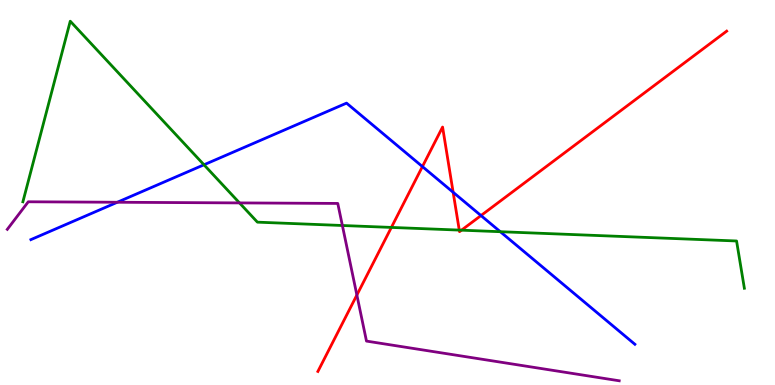[{'lines': ['blue', 'red'], 'intersections': [{'x': 5.45, 'y': 5.67}, {'x': 5.85, 'y': 5.01}, {'x': 6.21, 'y': 4.4}]}, {'lines': ['green', 'red'], 'intersections': [{'x': 5.05, 'y': 4.09}, {'x': 5.93, 'y': 4.02}, {'x': 5.95, 'y': 4.02}]}, {'lines': ['purple', 'red'], 'intersections': [{'x': 4.6, 'y': 2.34}]}, {'lines': ['blue', 'green'], 'intersections': [{'x': 2.63, 'y': 5.72}, {'x': 6.46, 'y': 3.98}]}, {'lines': ['blue', 'purple'], 'intersections': [{'x': 1.51, 'y': 4.75}]}, {'lines': ['green', 'purple'], 'intersections': [{'x': 3.09, 'y': 4.73}, {'x': 4.42, 'y': 4.14}]}]